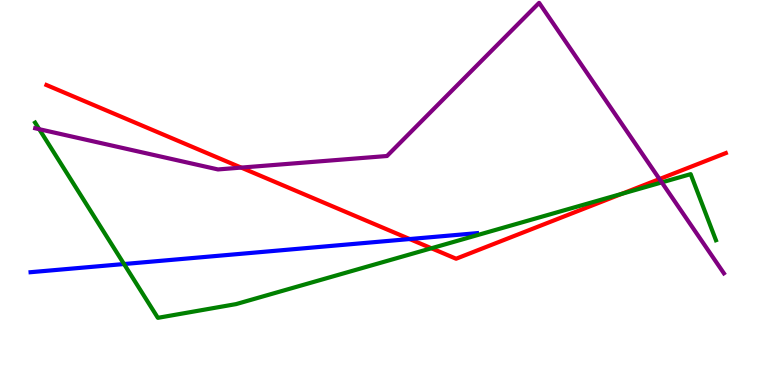[{'lines': ['blue', 'red'], 'intersections': [{'x': 5.29, 'y': 3.79}]}, {'lines': ['green', 'red'], 'intersections': [{'x': 5.57, 'y': 3.55}, {'x': 8.02, 'y': 4.97}]}, {'lines': ['purple', 'red'], 'intersections': [{'x': 3.11, 'y': 5.65}, {'x': 8.51, 'y': 5.35}]}, {'lines': ['blue', 'green'], 'intersections': [{'x': 1.6, 'y': 3.14}]}, {'lines': ['blue', 'purple'], 'intersections': []}, {'lines': ['green', 'purple'], 'intersections': [{'x': 0.506, 'y': 6.64}, {'x': 8.54, 'y': 5.26}]}]